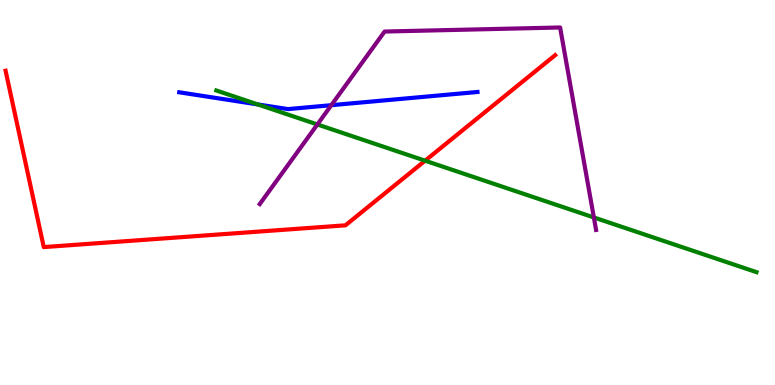[{'lines': ['blue', 'red'], 'intersections': []}, {'lines': ['green', 'red'], 'intersections': [{'x': 5.49, 'y': 5.83}]}, {'lines': ['purple', 'red'], 'intersections': []}, {'lines': ['blue', 'green'], 'intersections': [{'x': 3.33, 'y': 7.29}]}, {'lines': ['blue', 'purple'], 'intersections': [{'x': 4.28, 'y': 7.27}]}, {'lines': ['green', 'purple'], 'intersections': [{'x': 4.1, 'y': 6.77}, {'x': 7.66, 'y': 4.35}]}]